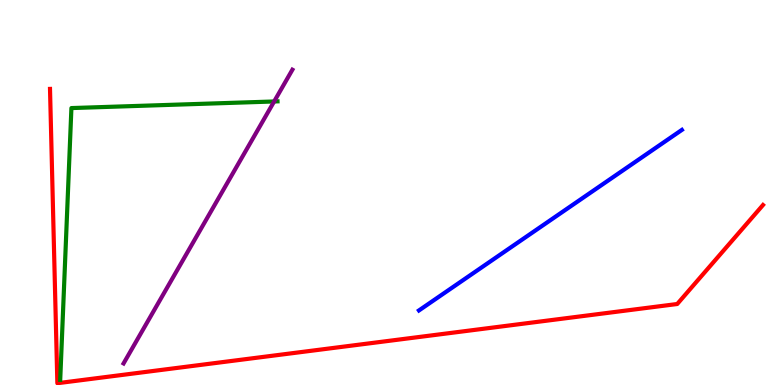[{'lines': ['blue', 'red'], 'intersections': []}, {'lines': ['green', 'red'], 'intersections': []}, {'lines': ['purple', 'red'], 'intersections': []}, {'lines': ['blue', 'green'], 'intersections': []}, {'lines': ['blue', 'purple'], 'intersections': []}, {'lines': ['green', 'purple'], 'intersections': [{'x': 3.54, 'y': 7.36}]}]